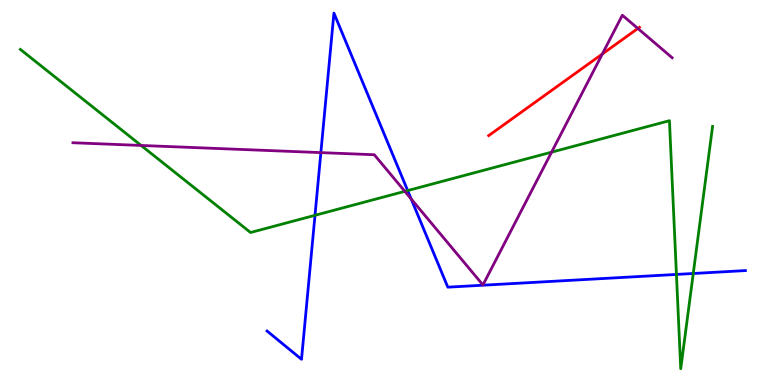[{'lines': ['blue', 'red'], 'intersections': []}, {'lines': ['green', 'red'], 'intersections': []}, {'lines': ['purple', 'red'], 'intersections': [{'x': 7.77, 'y': 8.6}, {'x': 8.23, 'y': 9.26}]}, {'lines': ['blue', 'green'], 'intersections': [{'x': 4.06, 'y': 4.41}, {'x': 5.26, 'y': 5.05}, {'x': 8.73, 'y': 2.87}, {'x': 8.95, 'y': 2.9}]}, {'lines': ['blue', 'purple'], 'intersections': [{'x': 4.14, 'y': 6.04}, {'x': 5.31, 'y': 4.83}]}, {'lines': ['green', 'purple'], 'intersections': [{'x': 1.82, 'y': 6.22}, {'x': 5.22, 'y': 5.03}, {'x': 7.12, 'y': 6.05}]}]